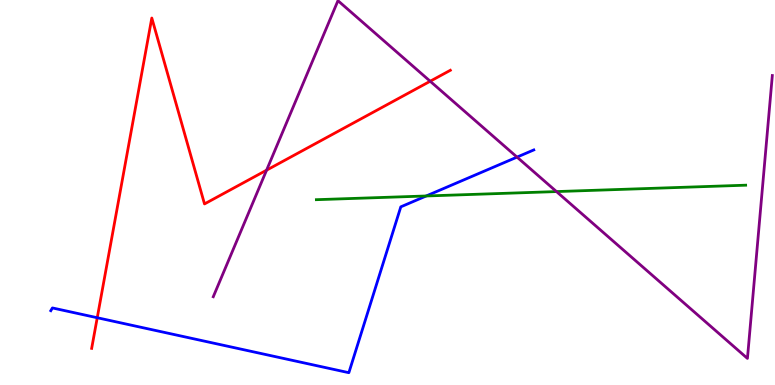[{'lines': ['blue', 'red'], 'intersections': [{'x': 1.25, 'y': 1.75}]}, {'lines': ['green', 'red'], 'intersections': []}, {'lines': ['purple', 'red'], 'intersections': [{'x': 3.44, 'y': 5.58}, {'x': 5.55, 'y': 7.89}]}, {'lines': ['blue', 'green'], 'intersections': [{'x': 5.5, 'y': 4.91}]}, {'lines': ['blue', 'purple'], 'intersections': [{'x': 6.67, 'y': 5.92}]}, {'lines': ['green', 'purple'], 'intersections': [{'x': 7.18, 'y': 5.02}]}]